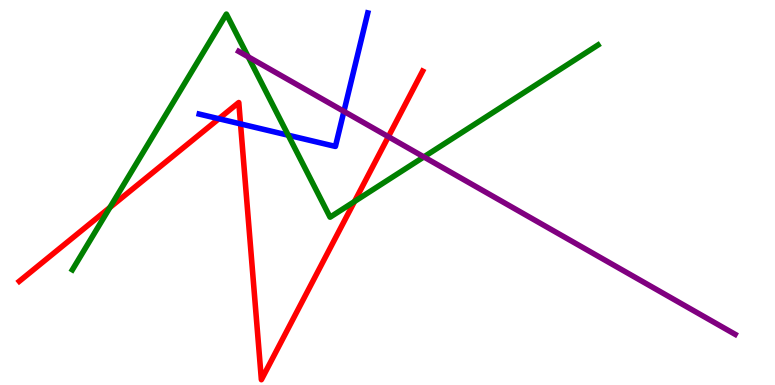[{'lines': ['blue', 'red'], 'intersections': [{'x': 2.82, 'y': 6.92}, {'x': 3.1, 'y': 6.78}]}, {'lines': ['green', 'red'], 'intersections': [{'x': 1.42, 'y': 4.61}, {'x': 4.57, 'y': 4.77}]}, {'lines': ['purple', 'red'], 'intersections': [{'x': 5.01, 'y': 6.45}]}, {'lines': ['blue', 'green'], 'intersections': [{'x': 3.72, 'y': 6.49}]}, {'lines': ['blue', 'purple'], 'intersections': [{'x': 4.44, 'y': 7.11}]}, {'lines': ['green', 'purple'], 'intersections': [{'x': 3.2, 'y': 8.52}, {'x': 5.47, 'y': 5.92}]}]